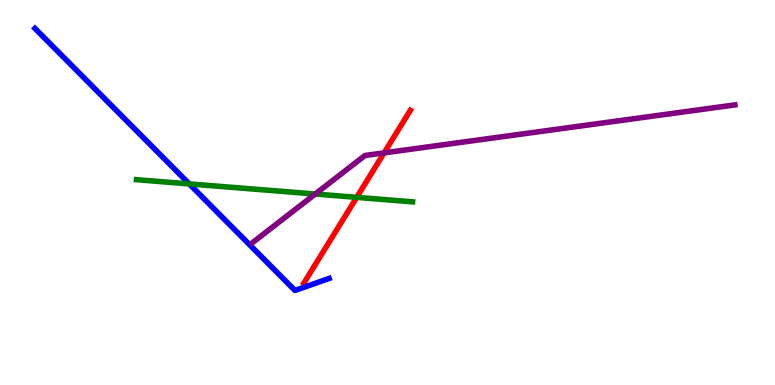[{'lines': ['blue', 'red'], 'intersections': []}, {'lines': ['green', 'red'], 'intersections': [{'x': 4.6, 'y': 4.87}]}, {'lines': ['purple', 'red'], 'intersections': [{'x': 4.96, 'y': 6.03}]}, {'lines': ['blue', 'green'], 'intersections': [{'x': 2.44, 'y': 5.22}]}, {'lines': ['blue', 'purple'], 'intersections': []}, {'lines': ['green', 'purple'], 'intersections': [{'x': 4.07, 'y': 4.96}]}]